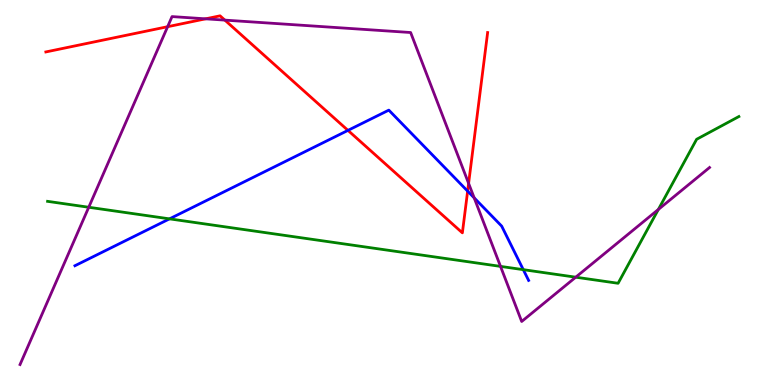[{'lines': ['blue', 'red'], 'intersections': [{'x': 4.49, 'y': 6.61}, {'x': 6.03, 'y': 5.04}]}, {'lines': ['green', 'red'], 'intersections': []}, {'lines': ['purple', 'red'], 'intersections': [{'x': 2.16, 'y': 9.31}, {'x': 2.65, 'y': 9.51}, {'x': 2.9, 'y': 9.48}, {'x': 6.05, 'y': 5.24}]}, {'lines': ['blue', 'green'], 'intersections': [{'x': 2.19, 'y': 4.32}, {'x': 6.75, 'y': 3.0}]}, {'lines': ['blue', 'purple'], 'intersections': [{'x': 6.12, 'y': 4.86}]}, {'lines': ['green', 'purple'], 'intersections': [{'x': 1.15, 'y': 4.62}, {'x': 6.46, 'y': 3.08}, {'x': 7.43, 'y': 2.8}, {'x': 8.49, 'y': 4.56}]}]